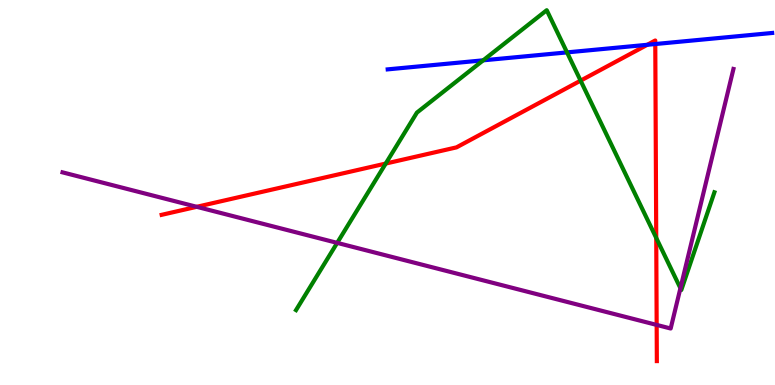[{'lines': ['blue', 'red'], 'intersections': [{'x': 8.35, 'y': 8.84}, {'x': 8.46, 'y': 8.86}]}, {'lines': ['green', 'red'], 'intersections': [{'x': 4.98, 'y': 5.75}, {'x': 7.49, 'y': 7.91}, {'x': 8.47, 'y': 3.82}]}, {'lines': ['purple', 'red'], 'intersections': [{'x': 2.54, 'y': 4.63}, {'x': 8.47, 'y': 1.56}]}, {'lines': ['blue', 'green'], 'intersections': [{'x': 6.23, 'y': 8.43}, {'x': 7.32, 'y': 8.64}]}, {'lines': ['blue', 'purple'], 'intersections': []}, {'lines': ['green', 'purple'], 'intersections': [{'x': 4.35, 'y': 3.69}, {'x': 8.78, 'y': 2.51}]}]